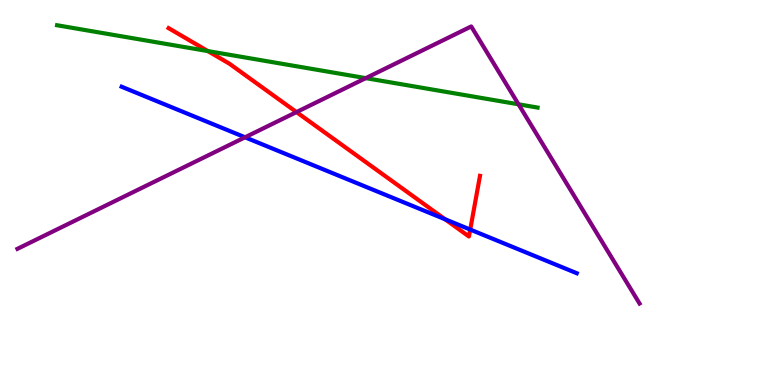[{'lines': ['blue', 'red'], 'intersections': [{'x': 5.74, 'y': 4.31}, {'x': 6.07, 'y': 4.04}]}, {'lines': ['green', 'red'], 'intersections': [{'x': 2.68, 'y': 8.67}]}, {'lines': ['purple', 'red'], 'intersections': [{'x': 3.83, 'y': 7.09}]}, {'lines': ['blue', 'green'], 'intersections': []}, {'lines': ['blue', 'purple'], 'intersections': [{'x': 3.16, 'y': 6.43}]}, {'lines': ['green', 'purple'], 'intersections': [{'x': 4.72, 'y': 7.97}, {'x': 6.69, 'y': 7.29}]}]